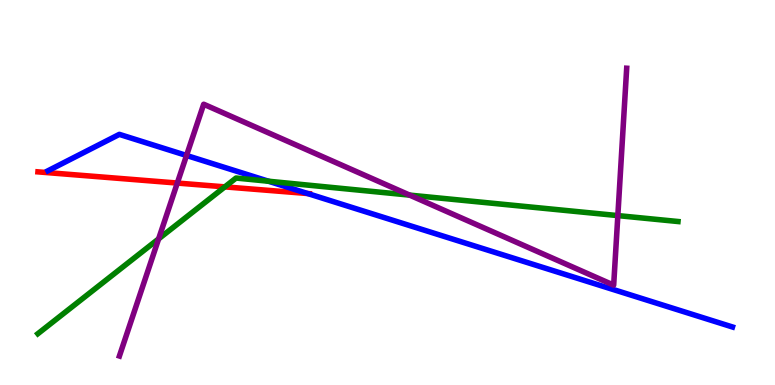[{'lines': ['blue', 'red'], 'intersections': [{'x': 3.97, 'y': 4.97}]}, {'lines': ['green', 'red'], 'intersections': [{'x': 2.9, 'y': 5.15}]}, {'lines': ['purple', 'red'], 'intersections': [{'x': 2.29, 'y': 5.25}]}, {'lines': ['blue', 'green'], 'intersections': [{'x': 3.46, 'y': 5.29}]}, {'lines': ['blue', 'purple'], 'intersections': [{'x': 2.41, 'y': 5.96}]}, {'lines': ['green', 'purple'], 'intersections': [{'x': 2.05, 'y': 3.8}, {'x': 5.29, 'y': 4.93}, {'x': 7.97, 'y': 4.4}]}]